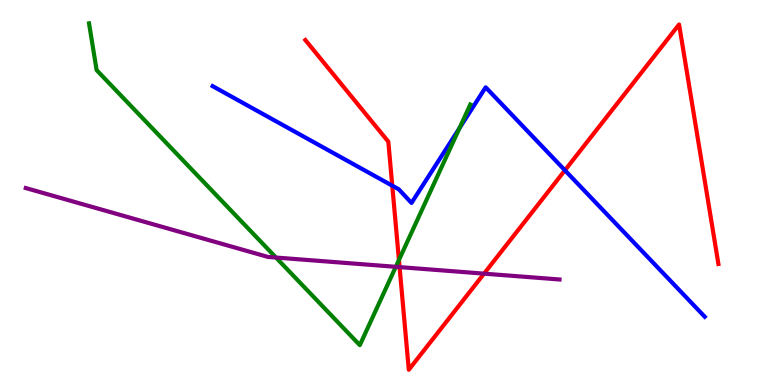[{'lines': ['blue', 'red'], 'intersections': [{'x': 5.06, 'y': 5.18}, {'x': 7.29, 'y': 5.58}]}, {'lines': ['green', 'red'], 'intersections': [{'x': 5.15, 'y': 3.25}]}, {'lines': ['purple', 'red'], 'intersections': [{'x': 5.16, 'y': 3.06}, {'x': 6.25, 'y': 2.89}]}, {'lines': ['blue', 'green'], 'intersections': [{'x': 5.93, 'y': 6.67}]}, {'lines': ['blue', 'purple'], 'intersections': []}, {'lines': ['green', 'purple'], 'intersections': [{'x': 3.56, 'y': 3.31}, {'x': 5.11, 'y': 3.07}]}]